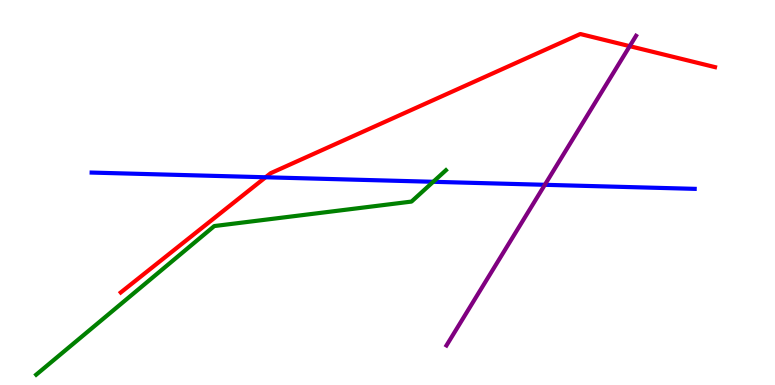[{'lines': ['blue', 'red'], 'intersections': [{'x': 3.43, 'y': 5.4}]}, {'lines': ['green', 'red'], 'intersections': []}, {'lines': ['purple', 'red'], 'intersections': [{'x': 8.13, 'y': 8.8}]}, {'lines': ['blue', 'green'], 'intersections': [{'x': 5.59, 'y': 5.28}]}, {'lines': ['blue', 'purple'], 'intersections': [{'x': 7.03, 'y': 5.2}]}, {'lines': ['green', 'purple'], 'intersections': []}]